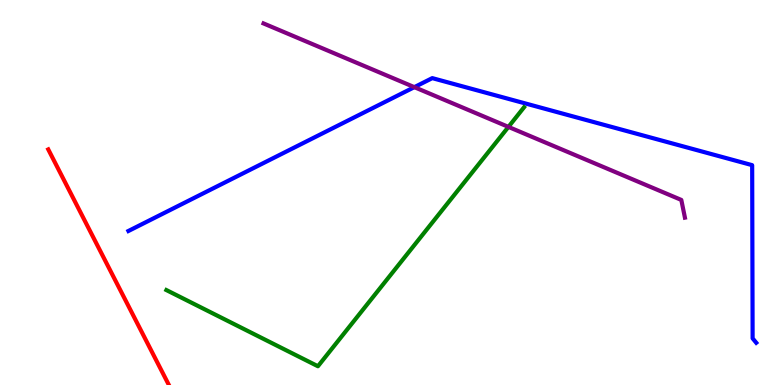[{'lines': ['blue', 'red'], 'intersections': []}, {'lines': ['green', 'red'], 'intersections': []}, {'lines': ['purple', 'red'], 'intersections': []}, {'lines': ['blue', 'green'], 'intersections': []}, {'lines': ['blue', 'purple'], 'intersections': [{'x': 5.35, 'y': 7.74}]}, {'lines': ['green', 'purple'], 'intersections': [{'x': 6.56, 'y': 6.7}]}]